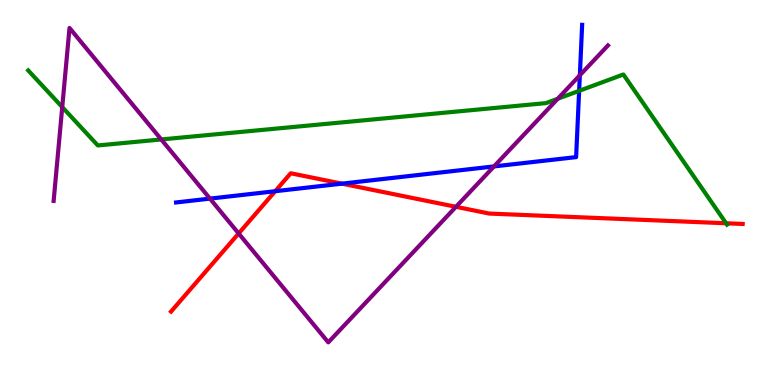[{'lines': ['blue', 'red'], 'intersections': [{'x': 3.55, 'y': 5.03}, {'x': 4.41, 'y': 5.23}]}, {'lines': ['green', 'red'], 'intersections': [{'x': 9.37, 'y': 4.2}]}, {'lines': ['purple', 'red'], 'intersections': [{'x': 3.08, 'y': 3.94}, {'x': 5.88, 'y': 4.63}]}, {'lines': ['blue', 'green'], 'intersections': [{'x': 7.47, 'y': 7.64}]}, {'lines': ['blue', 'purple'], 'intersections': [{'x': 2.71, 'y': 4.84}, {'x': 6.37, 'y': 5.68}, {'x': 7.48, 'y': 8.04}]}, {'lines': ['green', 'purple'], 'intersections': [{'x': 0.803, 'y': 7.22}, {'x': 2.08, 'y': 6.38}, {'x': 7.2, 'y': 7.43}]}]